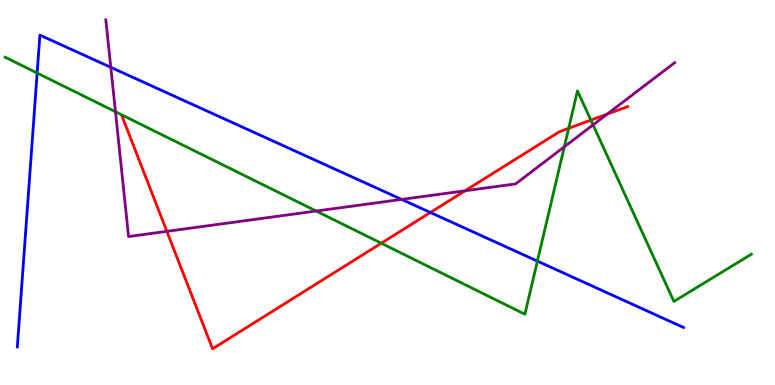[{'lines': ['blue', 'red'], 'intersections': [{'x': 5.55, 'y': 4.48}]}, {'lines': ['green', 'red'], 'intersections': [{'x': 4.92, 'y': 3.68}, {'x': 7.34, 'y': 6.67}, {'x': 7.62, 'y': 6.88}]}, {'lines': ['purple', 'red'], 'intersections': [{'x': 2.15, 'y': 3.99}, {'x': 6.0, 'y': 5.04}, {'x': 7.83, 'y': 7.04}]}, {'lines': ['blue', 'green'], 'intersections': [{'x': 0.479, 'y': 8.1}, {'x': 6.93, 'y': 3.22}]}, {'lines': ['blue', 'purple'], 'intersections': [{'x': 1.43, 'y': 8.25}, {'x': 5.18, 'y': 4.82}]}, {'lines': ['green', 'purple'], 'intersections': [{'x': 1.49, 'y': 7.1}, {'x': 4.08, 'y': 4.52}, {'x': 7.28, 'y': 6.19}, {'x': 7.65, 'y': 6.76}]}]